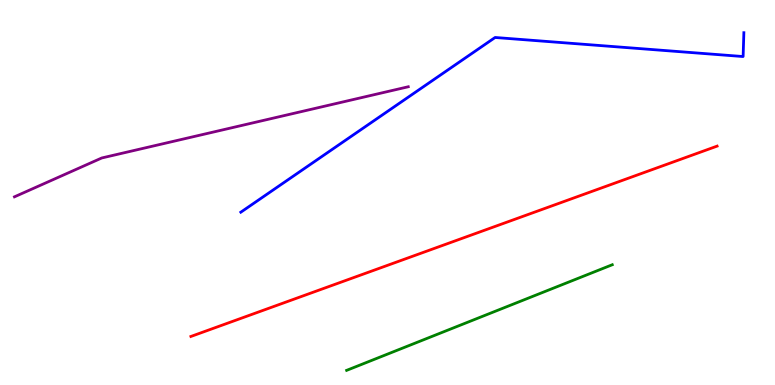[{'lines': ['blue', 'red'], 'intersections': []}, {'lines': ['green', 'red'], 'intersections': []}, {'lines': ['purple', 'red'], 'intersections': []}, {'lines': ['blue', 'green'], 'intersections': []}, {'lines': ['blue', 'purple'], 'intersections': []}, {'lines': ['green', 'purple'], 'intersections': []}]